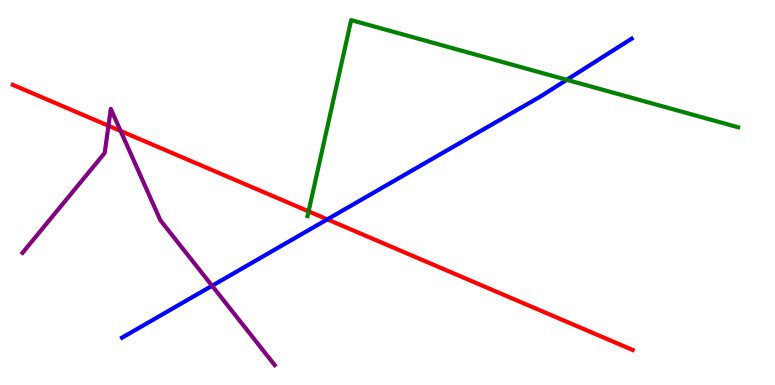[{'lines': ['blue', 'red'], 'intersections': [{'x': 4.22, 'y': 4.3}]}, {'lines': ['green', 'red'], 'intersections': [{'x': 3.98, 'y': 4.51}]}, {'lines': ['purple', 'red'], 'intersections': [{'x': 1.4, 'y': 6.73}, {'x': 1.56, 'y': 6.6}]}, {'lines': ['blue', 'green'], 'intersections': [{'x': 7.31, 'y': 7.93}]}, {'lines': ['blue', 'purple'], 'intersections': [{'x': 2.74, 'y': 2.58}]}, {'lines': ['green', 'purple'], 'intersections': []}]